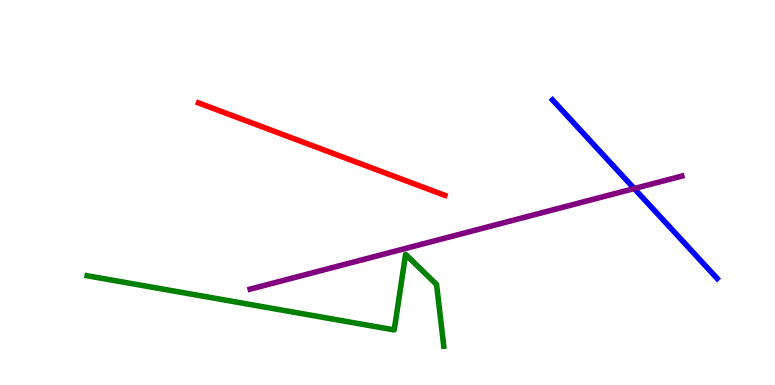[{'lines': ['blue', 'red'], 'intersections': []}, {'lines': ['green', 'red'], 'intersections': []}, {'lines': ['purple', 'red'], 'intersections': []}, {'lines': ['blue', 'green'], 'intersections': []}, {'lines': ['blue', 'purple'], 'intersections': [{'x': 8.18, 'y': 5.1}]}, {'lines': ['green', 'purple'], 'intersections': []}]